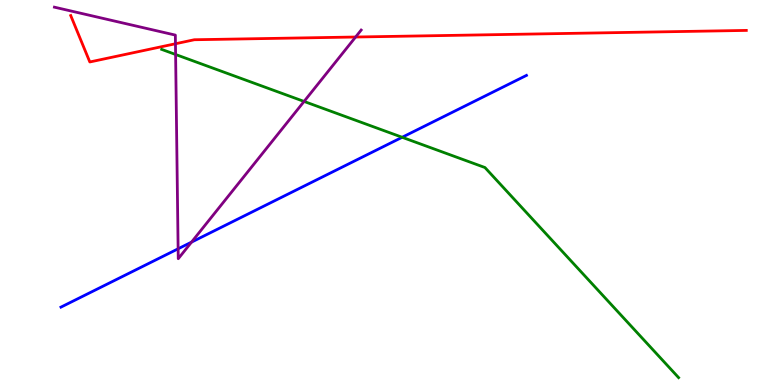[{'lines': ['blue', 'red'], 'intersections': []}, {'lines': ['green', 'red'], 'intersections': []}, {'lines': ['purple', 'red'], 'intersections': [{'x': 2.26, 'y': 8.86}, {'x': 4.59, 'y': 9.04}]}, {'lines': ['blue', 'green'], 'intersections': [{'x': 5.19, 'y': 6.43}]}, {'lines': ['blue', 'purple'], 'intersections': [{'x': 2.3, 'y': 3.54}, {'x': 2.47, 'y': 3.71}]}, {'lines': ['green', 'purple'], 'intersections': [{'x': 2.27, 'y': 8.58}, {'x': 3.92, 'y': 7.37}]}]